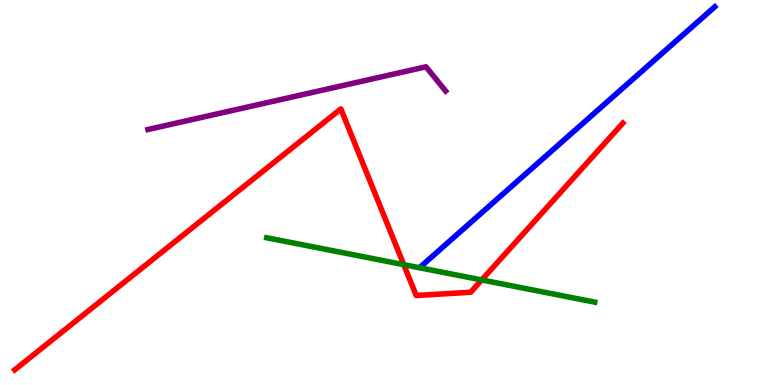[{'lines': ['blue', 'red'], 'intersections': []}, {'lines': ['green', 'red'], 'intersections': [{'x': 5.21, 'y': 3.13}, {'x': 6.22, 'y': 2.73}]}, {'lines': ['purple', 'red'], 'intersections': []}, {'lines': ['blue', 'green'], 'intersections': []}, {'lines': ['blue', 'purple'], 'intersections': []}, {'lines': ['green', 'purple'], 'intersections': []}]